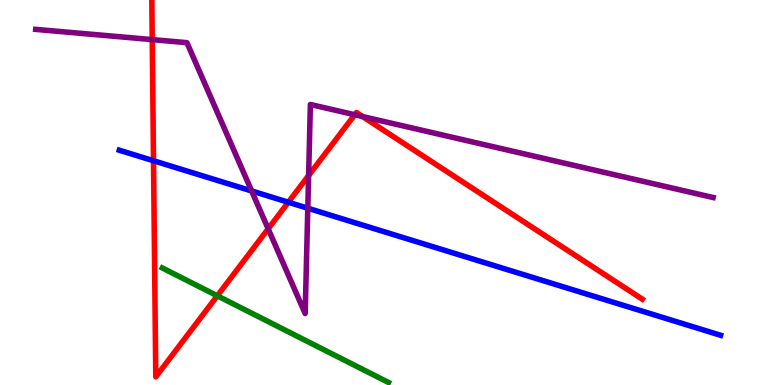[{'lines': ['blue', 'red'], 'intersections': [{'x': 1.98, 'y': 5.82}, {'x': 3.72, 'y': 4.75}]}, {'lines': ['green', 'red'], 'intersections': [{'x': 2.8, 'y': 2.32}]}, {'lines': ['purple', 'red'], 'intersections': [{'x': 1.96, 'y': 8.97}, {'x': 3.46, 'y': 4.06}, {'x': 3.98, 'y': 5.44}, {'x': 4.58, 'y': 7.02}, {'x': 4.68, 'y': 6.97}]}, {'lines': ['blue', 'green'], 'intersections': []}, {'lines': ['blue', 'purple'], 'intersections': [{'x': 3.25, 'y': 5.04}, {'x': 3.97, 'y': 4.59}]}, {'lines': ['green', 'purple'], 'intersections': []}]